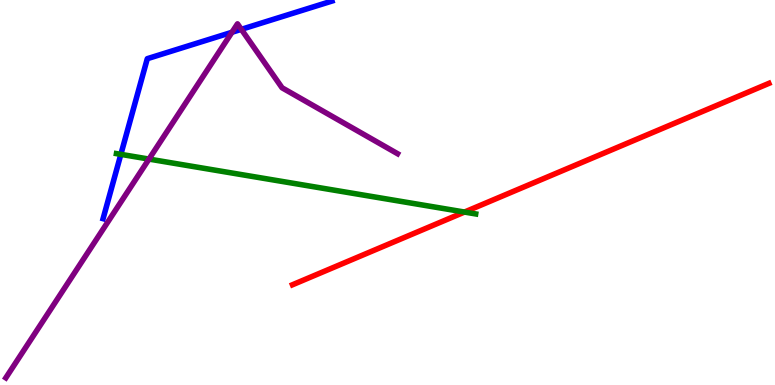[{'lines': ['blue', 'red'], 'intersections': []}, {'lines': ['green', 'red'], 'intersections': [{'x': 5.99, 'y': 4.49}]}, {'lines': ['purple', 'red'], 'intersections': []}, {'lines': ['blue', 'green'], 'intersections': [{'x': 1.56, 'y': 5.99}]}, {'lines': ['blue', 'purple'], 'intersections': [{'x': 2.99, 'y': 9.16}, {'x': 3.11, 'y': 9.24}]}, {'lines': ['green', 'purple'], 'intersections': [{'x': 1.92, 'y': 5.87}]}]